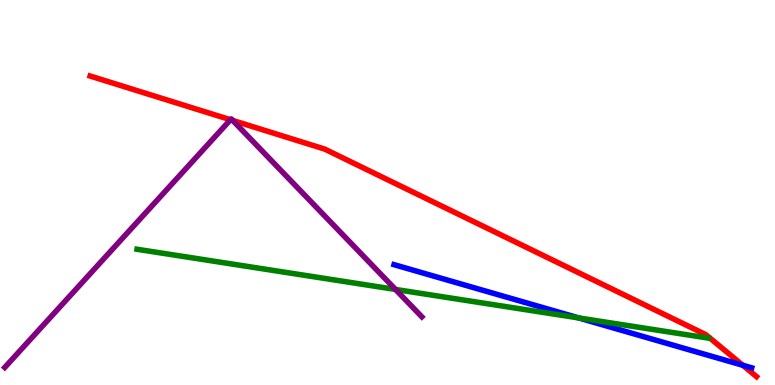[{'lines': ['blue', 'red'], 'intersections': [{'x': 9.58, 'y': 0.513}]}, {'lines': ['green', 'red'], 'intersections': []}, {'lines': ['purple', 'red'], 'intersections': [{'x': 2.97, 'y': 6.89}, {'x': 3.0, 'y': 6.87}]}, {'lines': ['blue', 'green'], 'intersections': [{'x': 7.47, 'y': 1.74}]}, {'lines': ['blue', 'purple'], 'intersections': []}, {'lines': ['green', 'purple'], 'intersections': [{'x': 5.1, 'y': 2.48}]}]